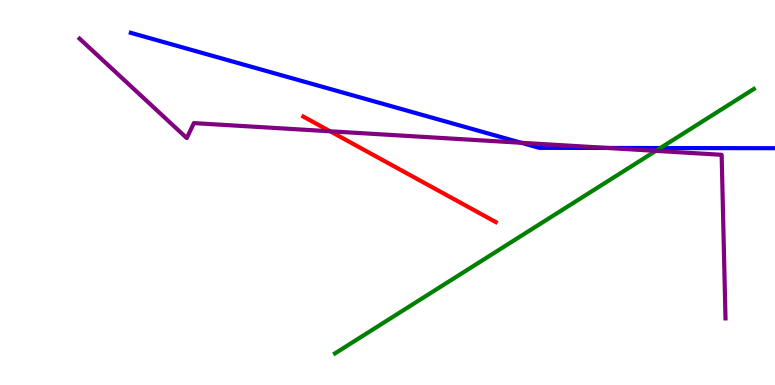[{'lines': ['blue', 'red'], 'intersections': []}, {'lines': ['green', 'red'], 'intersections': []}, {'lines': ['purple', 'red'], 'intersections': [{'x': 4.26, 'y': 6.59}]}, {'lines': ['blue', 'green'], 'intersections': [{'x': 8.52, 'y': 6.16}]}, {'lines': ['blue', 'purple'], 'intersections': [{'x': 6.73, 'y': 6.29}, {'x': 7.84, 'y': 6.16}]}, {'lines': ['green', 'purple'], 'intersections': [{'x': 8.46, 'y': 6.08}]}]